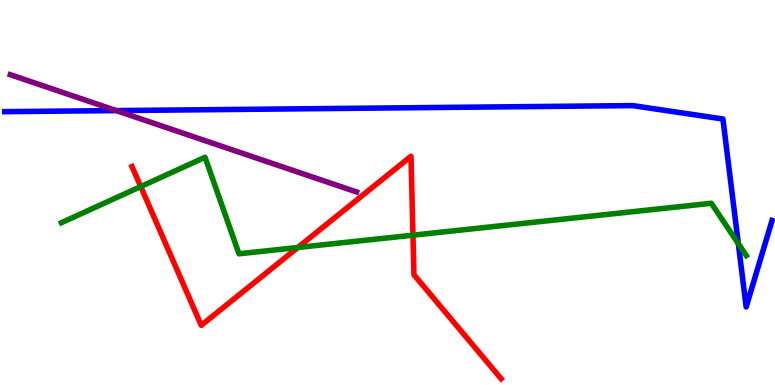[{'lines': ['blue', 'red'], 'intersections': []}, {'lines': ['green', 'red'], 'intersections': [{'x': 1.82, 'y': 5.15}, {'x': 3.84, 'y': 3.57}, {'x': 5.33, 'y': 3.89}]}, {'lines': ['purple', 'red'], 'intersections': []}, {'lines': ['blue', 'green'], 'intersections': [{'x': 9.53, 'y': 3.67}]}, {'lines': ['blue', 'purple'], 'intersections': [{'x': 1.5, 'y': 7.13}]}, {'lines': ['green', 'purple'], 'intersections': []}]